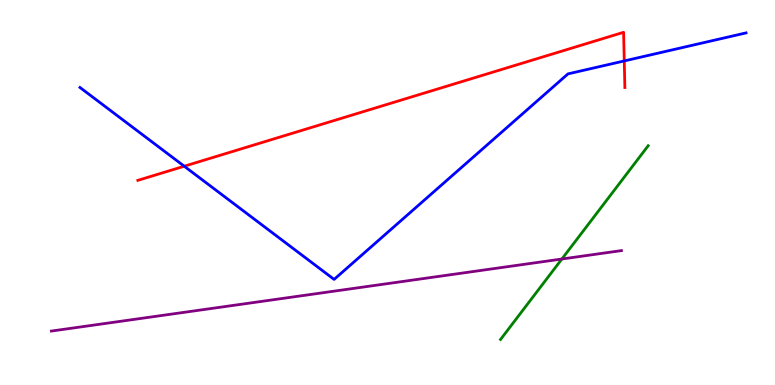[{'lines': ['blue', 'red'], 'intersections': [{'x': 2.38, 'y': 5.68}, {'x': 8.05, 'y': 8.42}]}, {'lines': ['green', 'red'], 'intersections': []}, {'lines': ['purple', 'red'], 'intersections': []}, {'lines': ['blue', 'green'], 'intersections': []}, {'lines': ['blue', 'purple'], 'intersections': []}, {'lines': ['green', 'purple'], 'intersections': [{'x': 7.25, 'y': 3.27}]}]